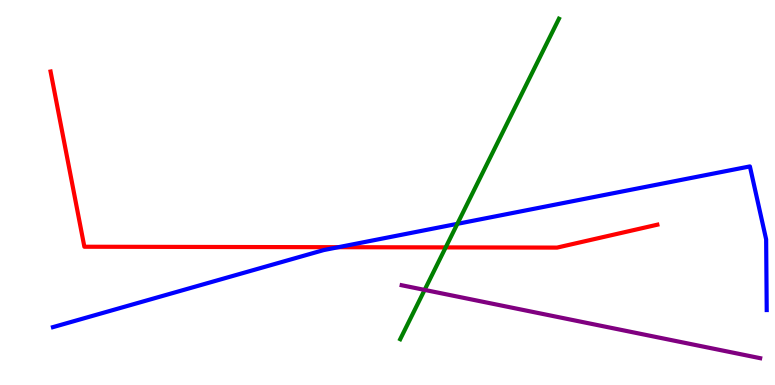[{'lines': ['blue', 'red'], 'intersections': [{'x': 4.37, 'y': 3.58}]}, {'lines': ['green', 'red'], 'intersections': [{'x': 5.75, 'y': 3.57}]}, {'lines': ['purple', 'red'], 'intersections': []}, {'lines': ['blue', 'green'], 'intersections': [{'x': 5.9, 'y': 4.19}]}, {'lines': ['blue', 'purple'], 'intersections': []}, {'lines': ['green', 'purple'], 'intersections': [{'x': 5.48, 'y': 2.47}]}]